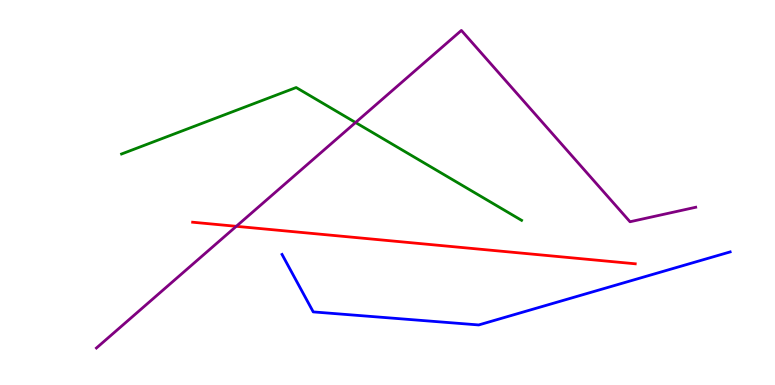[{'lines': ['blue', 'red'], 'intersections': []}, {'lines': ['green', 'red'], 'intersections': []}, {'lines': ['purple', 'red'], 'intersections': [{'x': 3.05, 'y': 4.12}]}, {'lines': ['blue', 'green'], 'intersections': []}, {'lines': ['blue', 'purple'], 'intersections': []}, {'lines': ['green', 'purple'], 'intersections': [{'x': 4.59, 'y': 6.82}]}]